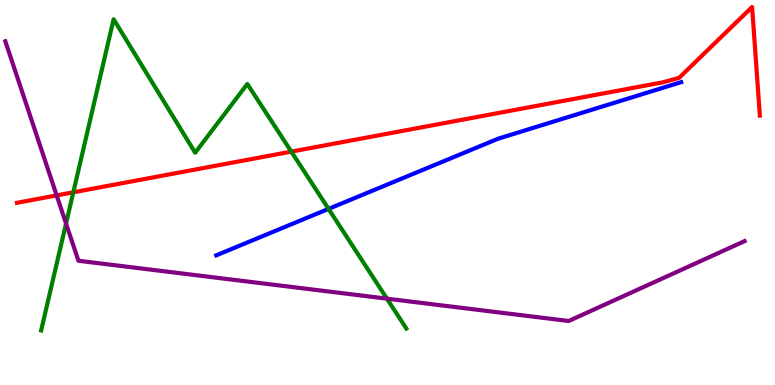[{'lines': ['blue', 'red'], 'intersections': []}, {'lines': ['green', 'red'], 'intersections': [{'x': 0.946, 'y': 5.01}, {'x': 3.76, 'y': 6.06}]}, {'lines': ['purple', 'red'], 'intersections': [{'x': 0.731, 'y': 4.92}]}, {'lines': ['blue', 'green'], 'intersections': [{'x': 4.24, 'y': 4.57}]}, {'lines': ['blue', 'purple'], 'intersections': []}, {'lines': ['green', 'purple'], 'intersections': [{'x': 0.852, 'y': 4.19}, {'x': 4.99, 'y': 2.24}]}]